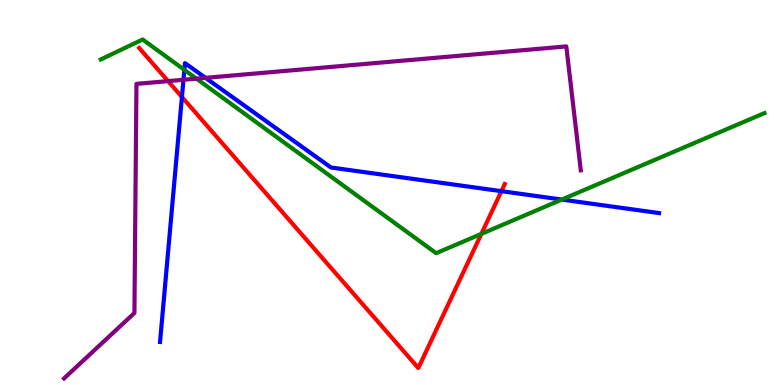[{'lines': ['blue', 'red'], 'intersections': [{'x': 2.35, 'y': 7.48}, {'x': 6.47, 'y': 5.03}]}, {'lines': ['green', 'red'], 'intersections': [{'x': 6.21, 'y': 3.93}]}, {'lines': ['purple', 'red'], 'intersections': [{'x': 2.17, 'y': 7.89}]}, {'lines': ['blue', 'green'], 'intersections': [{'x': 2.38, 'y': 8.19}, {'x': 7.25, 'y': 4.82}]}, {'lines': ['blue', 'purple'], 'intersections': [{'x': 2.37, 'y': 7.93}, {'x': 2.65, 'y': 7.98}]}, {'lines': ['green', 'purple'], 'intersections': [{'x': 2.53, 'y': 7.96}]}]